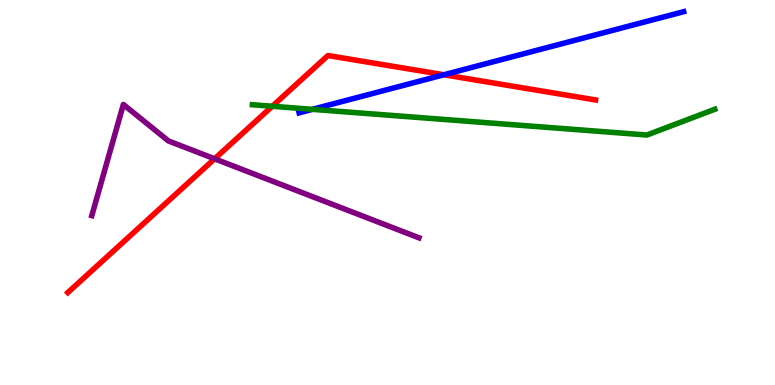[{'lines': ['blue', 'red'], 'intersections': [{'x': 5.73, 'y': 8.06}]}, {'lines': ['green', 'red'], 'intersections': [{'x': 3.51, 'y': 7.24}]}, {'lines': ['purple', 'red'], 'intersections': [{'x': 2.77, 'y': 5.88}]}, {'lines': ['blue', 'green'], 'intersections': [{'x': 4.03, 'y': 7.16}]}, {'lines': ['blue', 'purple'], 'intersections': []}, {'lines': ['green', 'purple'], 'intersections': []}]